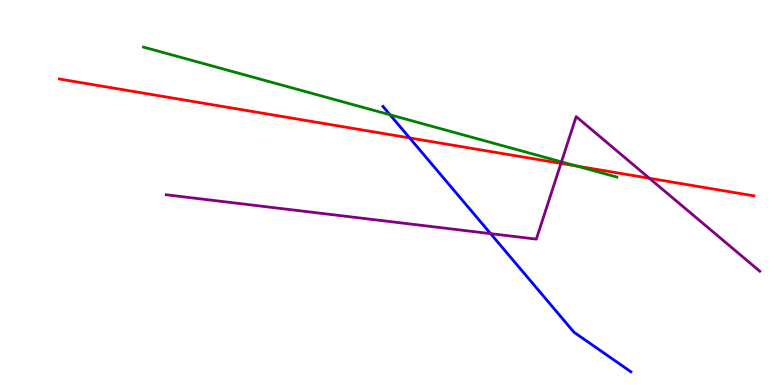[{'lines': ['blue', 'red'], 'intersections': [{'x': 5.29, 'y': 6.42}]}, {'lines': ['green', 'red'], 'intersections': [{'x': 7.44, 'y': 5.69}]}, {'lines': ['purple', 'red'], 'intersections': [{'x': 7.24, 'y': 5.76}, {'x': 8.38, 'y': 5.37}]}, {'lines': ['blue', 'green'], 'intersections': [{'x': 5.03, 'y': 7.02}]}, {'lines': ['blue', 'purple'], 'intersections': [{'x': 6.33, 'y': 3.93}]}, {'lines': ['green', 'purple'], 'intersections': [{'x': 7.24, 'y': 5.8}]}]